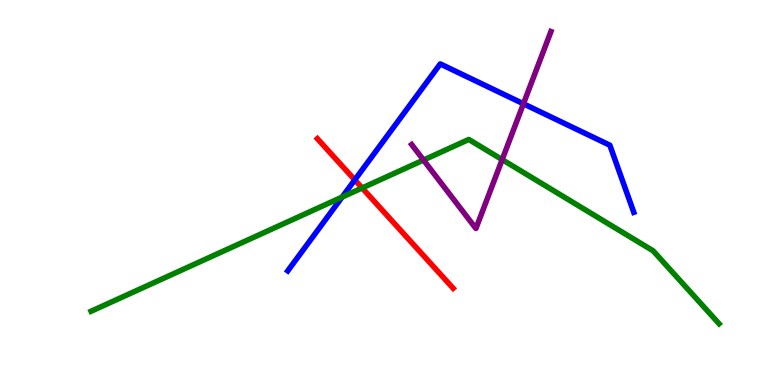[{'lines': ['blue', 'red'], 'intersections': [{'x': 4.58, 'y': 5.33}]}, {'lines': ['green', 'red'], 'intersections': [{'x': 4.67, 'y': 5.12}]}, {'lines': ['purple', 'red'], 'intersections': []}, {'lines': ['blue', 'green'], 'intersections': [{'x': 4.41, 'y': 4.88}]}, {'lines': ['blue', 'purple'], 'intersections': [{'x': 6.75, 'y': 7.3}]}, {'lines': ['green', 'purple'], 'intersections': [{'x': 5.46, 'y': 5.84}, {'x': 6.48, 'y': 5.85}]}]